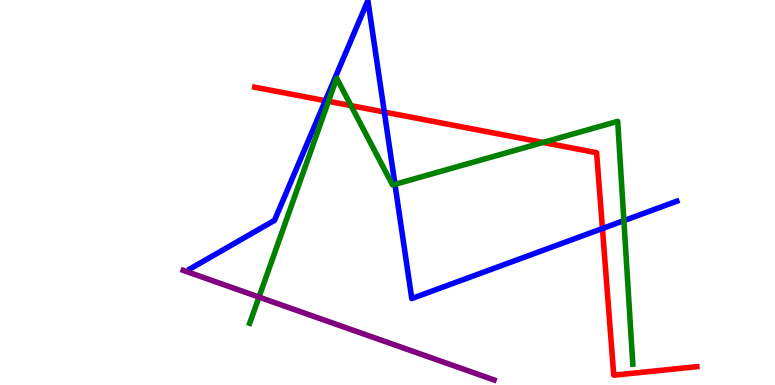[{'lines': ['blue', 'red'], 'intersections': [{'x': 4.2, 'y': 7.38}, {'x': 4.96, 'y': 7.09}, {'x': 7.77, 'y': 4.06}]}, {'lines': ['green', 'red'], 'intersections': [{'x': 4.24, 'y': 7.37}, {'x': 4.53, 'y': 7.26}, {'x': 7.01, 'y': 6.3}]}, {'lines': ['purple', 'red'], 'intersections': []}, {'lines': ['blue', 'green'], 'intersections': [{'x': 5.1, 'y': 5.21}, {'x': 8.05, 'y': 4.27}]}, {'lines': ['blue', 'purple'], 'intersections': []}, {'lines': ['green', 'purple'], 'intersections': [{'x': 3.34, 'y': 2.28}]}]